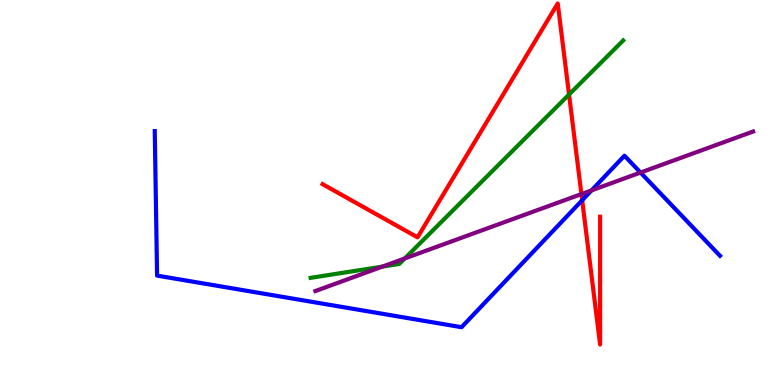[{'lines': ['blue', 'red'], 'intersections': [{'x': 7.51, 'y': 4.8}]}, {'lines': ['green', 'red'], 'intersections': [{'x': 7.34, 'y': 7.54}]}, {'lines': ['purple', 'red'], 'intersections': [{'x': 7.5, 'y': 4.96}]}, {'lines': ['blue', 'green'], 'intersections': []}, {'lines': ['blue', 'purple'], 'intersections': [{'x': 7.63, 'y': 5.05}, {'x': 8.26, 'y': 5.52}]}, {'lines': ['green', 'purple'], 'intersections': [{'x': 4.93, 'y': 3.08}, {'x': 5.22, 'y': 3.29}]}]